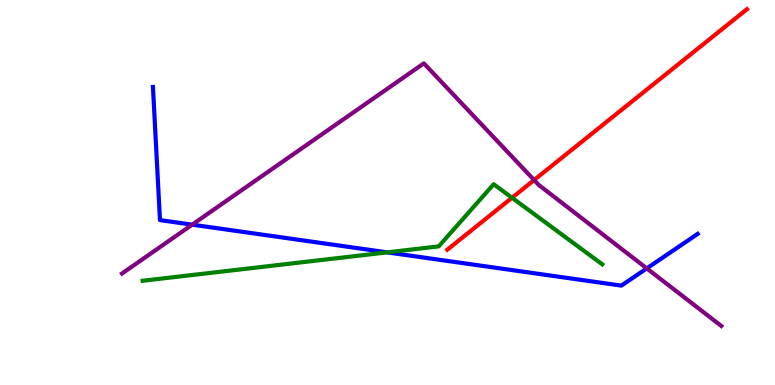[{'lines': ['blue', 'red'], 'intersections': []}, {'lines': ['green', 'red'], 'intersections': [{'x': 6.61, 'y': 4.86}]}, {'lines': ['purple', 'red'], 'intersections': [{'x': 6.89, 'y': 5.32}]}, {'lines': ['blue', 'green'], 'intersections': [{'x': 5.0, 'y': 3.45}]}, {'lines': ['blue', 'purple'], 'intersections': [{'x': 2.48, 'y': 4.16}, {'x': 8.35, 'y': 3.03}]}, {'lines': ['green', 'purple'], 'intersections': []}]